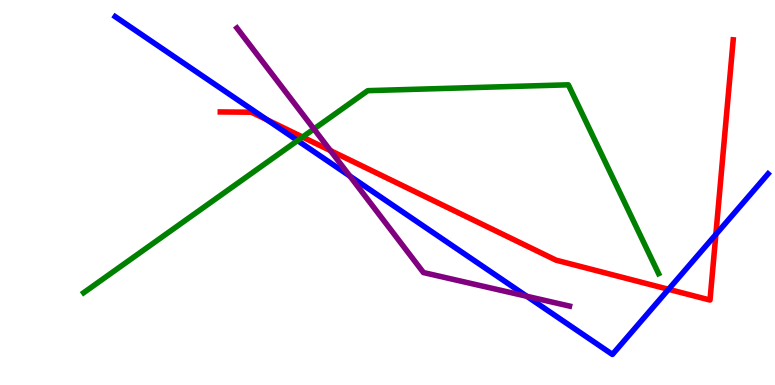[{'lines': ['blue', 'red'], 'intersections': [{'x': 3.45, 'y': 6.89}, {'x': 8.63, 'y': 2.49}, {'x': 9.24, 'y': 3.91}]}, {'lines': ['green', 'red'], 'intersections': [{'x': 3.9, 'y': 6.44}]}, {'lines': ['purple', 'red'], 'intersections': [{'x': 4.26, 'y': 6.09}]}, {'lines': ['blue', 'green'], 'intersections': [{'x': 3.84, 'y': 6.35}]}, {'lines': ['blue', 'purple'], 'intersections': [{'x': 4.51, 'y': 5.43}, {'x': 6.8, 'y': 2.3}]}, {'lines': ['green', 'purple'], 'intersections': [{'x': 4.05, 'y': 6.65}]}]